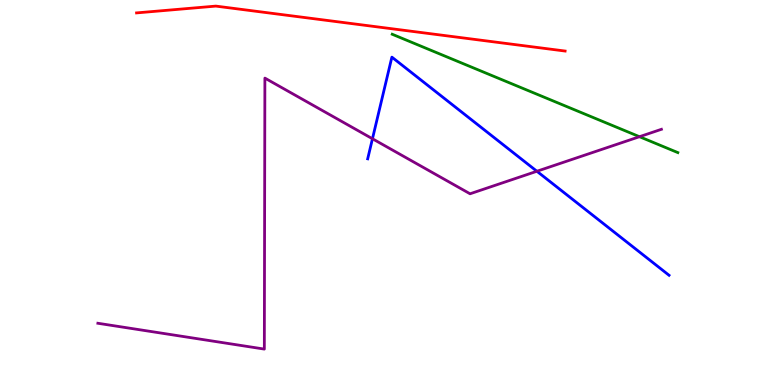[{'lines': ['blue', 'red'], 'intersections': []}, {'lines': ['green', 'red'], 'intersections': []}, {'lines': ['purple', 'red'], 'intersections': []}, {'lines': ['blue', 'green'], 'intersections': []}, {'lines': ['blue', 'purple'], 'intersections': [{'x': 4.81, 'y': 6.4}, {'x': 6.93, 'y': 5.55}]}, {'lines': ['green', 'purple'], 'intersections': [{'x': 8.25, 'y': 6.45}]}]